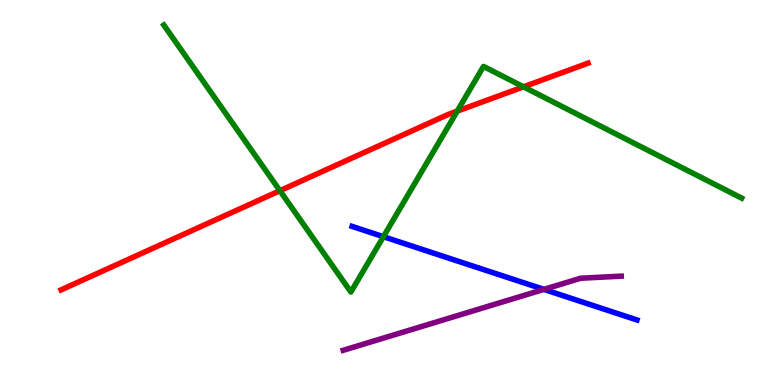[{'lines': ['blue', 'red'], 'intersections': []}, {'lines': ['green', 'red'], 'intersections': [{'x': 3.61, 'y': 5.05}, {'x': 5.9, 'y': 7.11}, {'x': 6.75, 'y': 7.74}]}, {'lines': ['purple', 'red'], 'intersections': []}, {'lines': ['blue', 'green'], 'intersections': [{'x': 4.95, 'y': 3.85}]}, {'lines': ['blue', 'purple'], 'intersections': [{'x': 7.02, 'y': 2.48}]}, {'lines': ['green', 'purple'], 'intersections': []}]